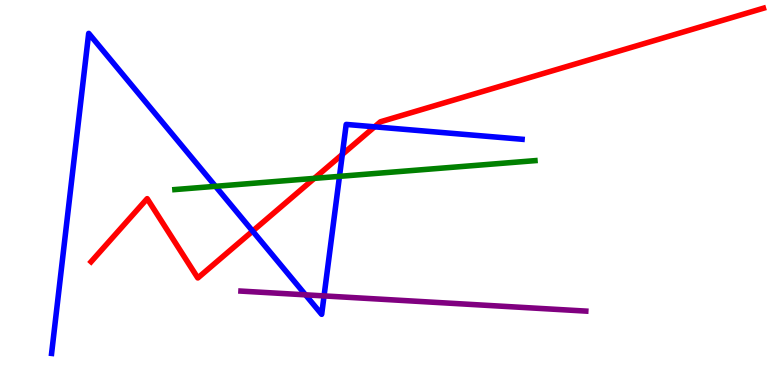[{'lines': ['blue', 'red'], 'intersections': [{'x': 3.26, 'y': 4.0}, {'x': 4.42, 'y': 5.99}, {'x': 4.83, 'y': 6.71}]}, {'lines': ['green', 'red'], 'intersections': [{'x': 4.06, 'y': 5.37}]}, {'lines': ['purple', 'red'], 'intersections': []}, {'lines': ['blue', 'green'], 'intersections': [{'x': 2.78, 'y': 5.16}, {'x': 4.38, 'y': 5.42}]}, {'lines': ['blue', 'purple'], 'intersections': [{'x': 3.94, 'y': 2.34}, {'x': 4.18, 'y': 2.31}]}, {'lines': ['green', 'purple'], 'intersections': []}]